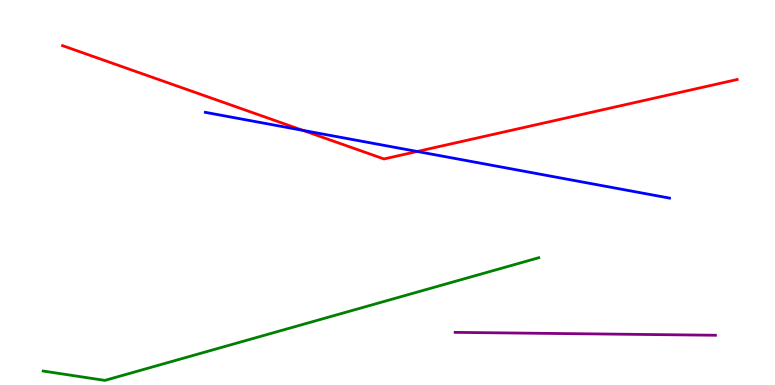[{'lines': ['blue', 'red'], 'intersections': [{'x': 3.91, 'y': 6.61}, {'x': 5.38, 'y': 6.07}]}, {'lines': ['green', 'red'], 'intersections': []}, {'lines': ['purple', 'red'], 'intersections': []}, {'lines': ['blue', 'green'], 'intersections': []}, {'lines': ['blue', 'purple'], 'intersections': []}, {'lines': ['green', 'purple'], 'intersections': []}]